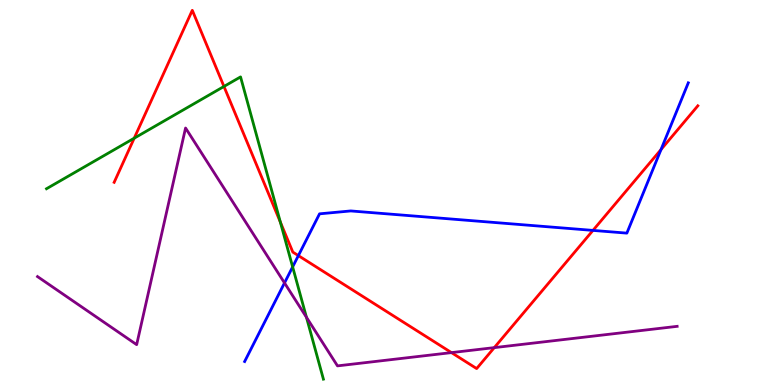[{'lines': ['blue', 'red'], 'intersections': [{'x': 3.85, 'y': 3.36}, {'x': 7.65, 'y': 4.02}, {'x': 8.53, 'y': 6.12}]}, {'lines': ['green', 'red'], 'intersections': [{'x': 1.73, 'y': 6.41}, {'x': 2.89, 'y': 7.75}, {'x': 3.62, 'y': 4.23}]}, {'lines': ['purple', 'red'], 'intersections': [{'x': 5.83, 'y': 0.841}, {'x': 6.38, 'y': 0.971}]}, {'lines': ['blue', 'green'], 'intersections': [{'x': 3.78, 'y': 3.07}]}, {'lines': ['blue', 'purple'], 'intersections': [{'x': 3.67, 'y': 2.65}]}, {'lines': ['green', 'purple'], 'intersections': [{'x': 3.95, 'y': 1.76}]}]